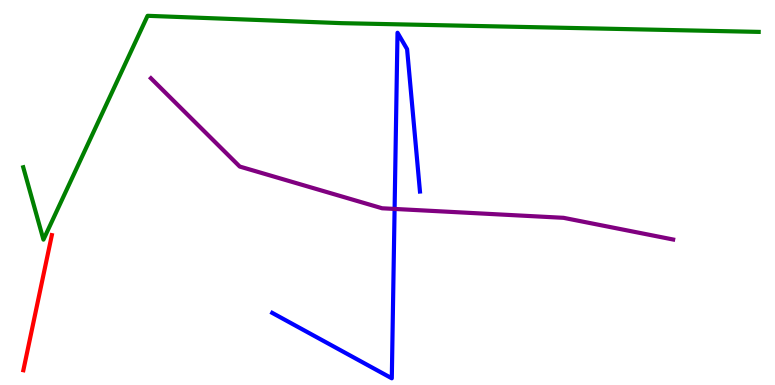[{'lines': ['blue', 'red'], 'intersections': []}, {'lines': ['green', 'red'], 'intersections': []}, {'lines': ['purple', 'red'], 'intersections': []}, {'lines': ['blue', 'green'], 'intersections': []}, {'lines': ['blue', 'purple'], 'intersections': [{'x': 5.09, 'y': 4.57}]}, {'lines': ['green', 'purple'], 'intersections': []}]